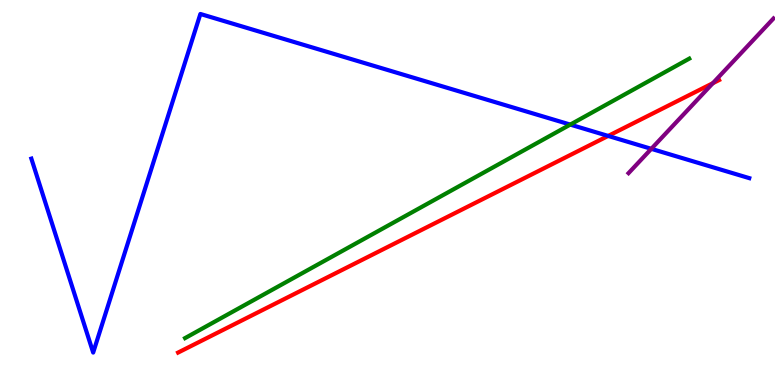[{'lines': ['blue', 'red'], 'intersections': [{'x': 7.85, 'y': 6.47}]}, {'lines': ['green', 'red'], 'intersections': []}, {'lines': ['purple', 'red'], 'intersections': [{'x': 9.2, 'y': 7.84}]}, {'lines': ['blue', 'green'], 'intersections': [{'x': 7.36, 'y': 6.76}]}, {'lines': ['blue', 'purple'], 'intersections': [{'x': 8.4, 'y': 6.13}]}, {'lines': ['green', 'purple'], 'intersections': []}]